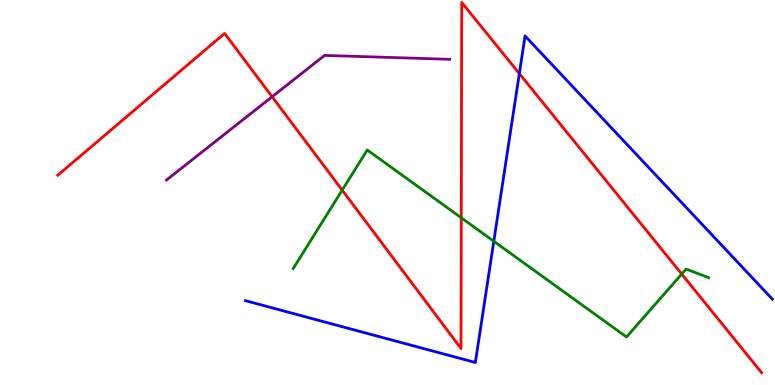[{'lines': ['blue', 'red'], 'intersections': [{'x': 6.7, 'y': 8.09}]}, {'lines': ['green', 'red'], 'intersections': [{'x': 4.42, 'y': 5.06}, {'x': 5.95, 'y': 4.34}, {'x': 8.8, 'y': 2.88}]}, {'lines': ['purple', 'red'], 'intersections': [{'x': 3.51, 'y': 7.49}]}, {'lines': ['blue', 'green'], 'intersections': [{'x': 6.37, 'y': 3.73}]}, {'lines': ['blue', 'purple'], 'intersections': []}, {'lines': ['green', 'purple'], 'intersections': []}]